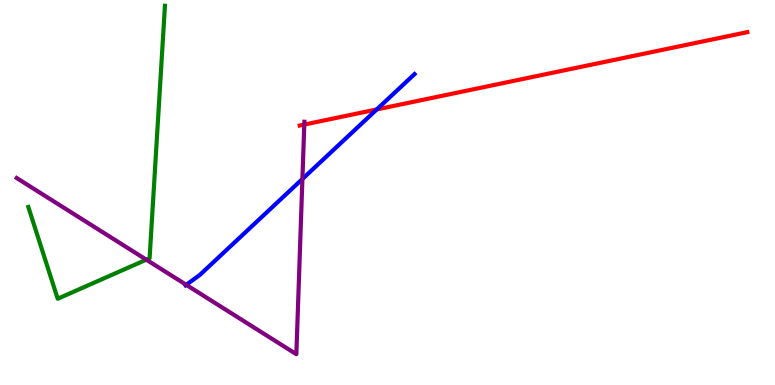[{'lines': ['blue', 'red'], 'intersections': [{'x': 4.86, 'y': 7.16}]}, {'lines': ['green', 'red'], 'intersections': []}, {'lines': ['purple', 'red'], 'intersections': [{'x': 3.93, 'y': 6.76}]}, {'lines': ['blue', 'green'], 'intersections': []}, {'lines': ['blue', 'purple'], 'intersections': [{'x': 2.4, 'y': 2.6}, {'x': 3.9, 'y': 5.35}]}, {'lines': ['green', 'purple'], 'intersections': [{'x': 1.89, 'y': 3.26}]}]